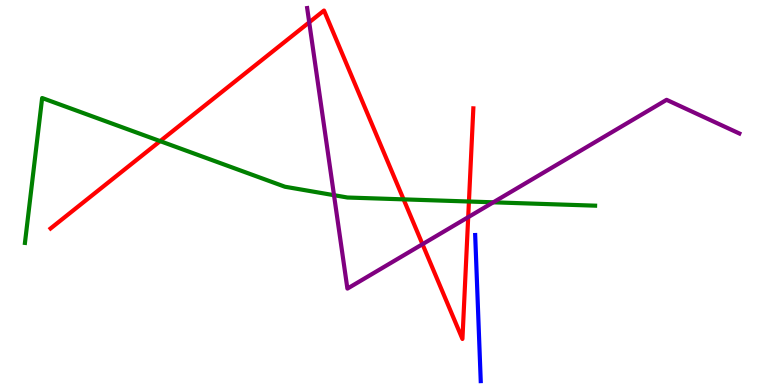[{'lines': ['blue', 'red'], 'intersections': []}, {'lines': ['green', 'red'], 'intersections': [{'x': 2.07, 'y': 6.33}, {'x': 5.21, 'y': 4.82}, {'x': 6.05, 'y': 4.77}]}, {'lines': ['purple', 'red'], 'intersections': [{'x': 3.99, 'y': 9.42}, {'x': 5.45, 'y': 3.66}, {'x': 6.04, 'y': 4.36}]}, {'lines': ['blue', 'green'], 'intersections': []}, {'lines': ['blue', 'purple'], 'intersections': []}, {'lines': ['green', 'purple'], 'intersections': [{'x': 4.31, 'y': 4.93}, {'x': 6.37, 'y': 4.75}]}]